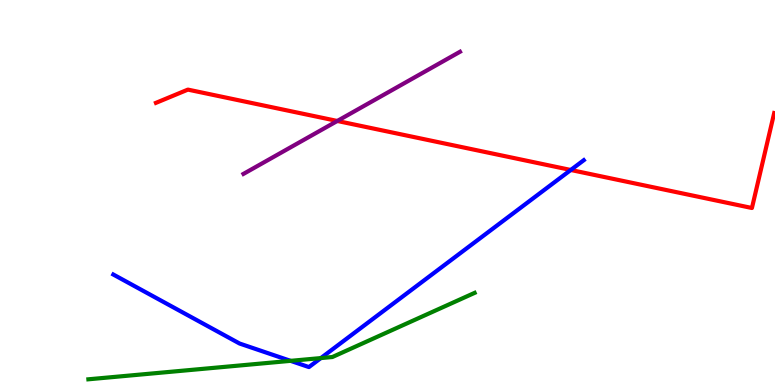[{'lines': ['blue', 'red'], 'intersections': [{'x': 7.36, 'y': 5.59}]}, {'lines': ['green', 'red'], 'intersections': []}, {'lines': ['purple', 'red'], 'intersections': [{'x': 4.35, 'y': 6.86}]}, {'lines': ['blue', 'green'], 'intersections': [{'x': 3.75, 'y': 0.627}, {'x': 4.14, 'y': 0.699}]}, {'lines': ['blue', 'purple'], 'intersections': []}, {'lines': ['green', 'purple'], 'intersections': []}]